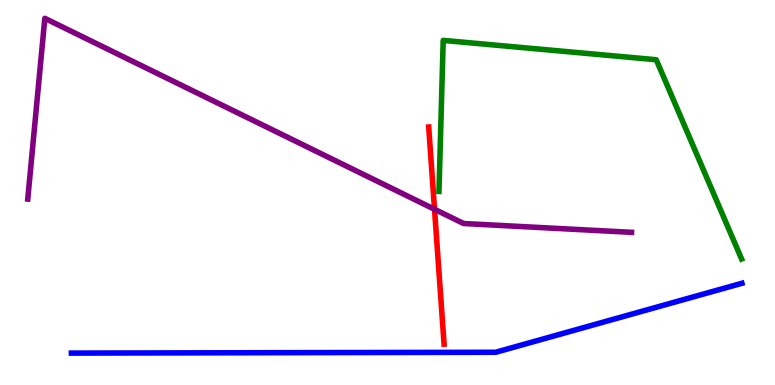[{'lines': ['blue', 'red'], 'intersections': []}, {'lines': ['green', 'red'], 'intersections': []}, {'lines': ['purple', 'red'], 'intersections': [{'x': 5.61, 'y': 4.56}]}, {'lines': ['blue', 'green'], 'intersections': []}, {'lines': ['blue', 'purple'], 'intersections': []}, {'lines': ['green', 'purple'], 'intersections': []}]